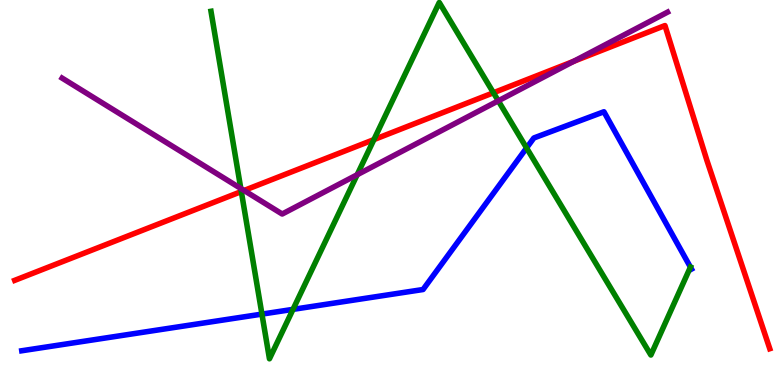[{'lines': ['blue', 'red'], 'intersections': []}, {'lines': ['green', 'red'], 'intersections': [{'x': 3.11, 'y': 5.02}, {'x': 4.82, 'y': 6.37}, {'x': 6.37, 'y': 7.59}]}, {'lines': ['purple', 'red'], 'intersections': [{'x': 3.15, 'y': 5.05}, {'x': 7.4, 'y': 8.41}]}, {'lines': ['blue', 'green'], 'intersections': [{'x': 3.38, 'y': 1.84}, {'x': 3.78, 'y': 1.96}, {'x': 6.79, 'y': 6.16}, {'x': 8.91, 'y': 3.06}]}, {'lines': ['blue', 'purple'], 'intersections': []}, {'lines': ['green', 'purple'], 'intersections': [{'x': 3.11, 'y': 5.1}, {'x': 4.61, 'y': 5.46}, {'x': 6.43, 'y': 7.38}]}]